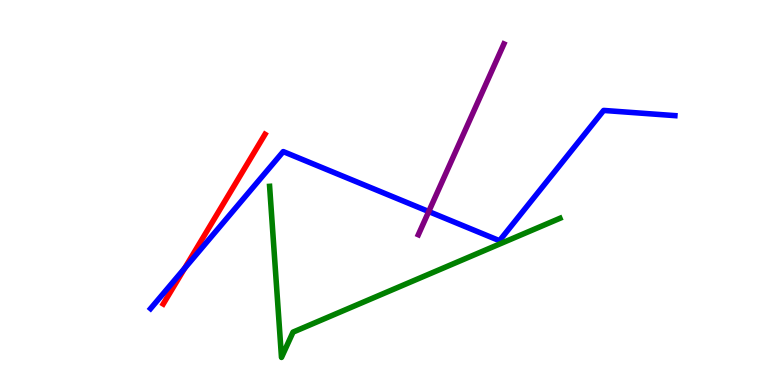[{'lines': ['blue', 'red'], 'intersections': [{'x': 2.38, 'y': 3.03}]}, {'lines': ['green', 'red'], 'intersections': []}, {'lines': ['purple', 'red'], 'intersections': []}, {'lines': ['blue', 'green'], 'intersections': []}, {'lines': ['blue', 'purple'], 'intersections': [{'x': 5.53, 'y': 4.51}]}, {'lines': ['green', 'purple'], 'intersections': []}]